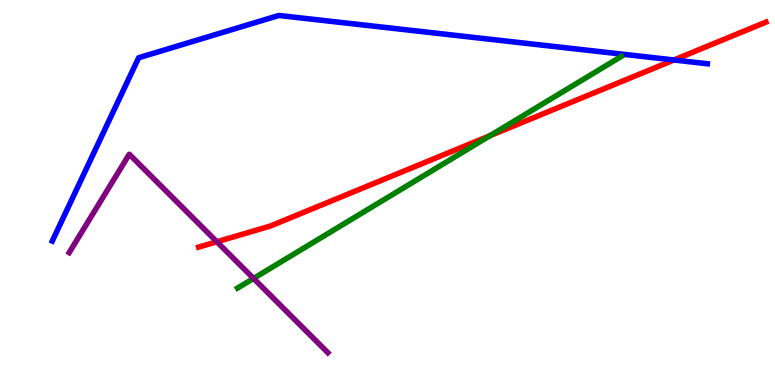[{'lines': ['blue', 'red'], 'intersections': [{'x': 8.7, 'y': 8.44}]}, {'lines': ['green', 'red'], 'intersections': [{'x': 6.32, 'y': 6.48}]}, {'lines': ['purple', 'red'], 'intersections': [{'x': 2.8, 'y': 3.72}]}, {'lines': ['blue', 'green'], 'intersections': []}, {'lines': ['blue', 'purple'], 'intersections': []}, {'lines': ['green', 'purple'], 'intersections': [{'x': 3.27, 'y': 2.77}]}]